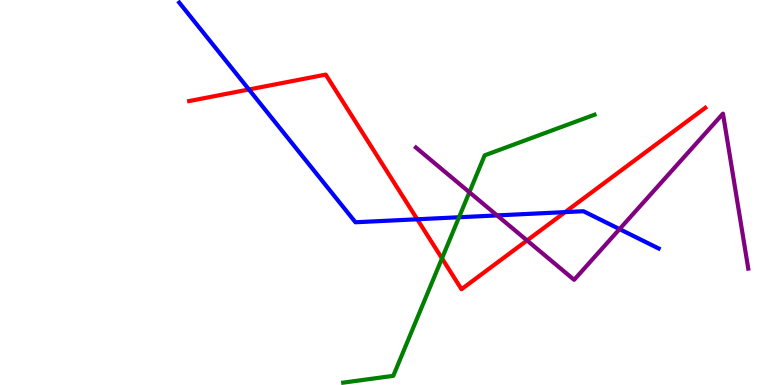[{'lines': ['blue', 'red'], 'intersections': [{'x': 3.21, 'y': 7.68}, {'x': 5.38, 'y': 4.3}, {'x': 7.29, 'y': 4.49}]}, {'lines': ['green', 'red'], 'intersections': [{'x': 5.7, 'y': 3.29}]}, {'lines': ['purple', 'red'], 'intersections': [{'x': 6.8, 'y': 3.75}]}, {'lines': ['blue', 'green'], 'intersections': [{'x': 5.92, 'y': 4.36}]}, {'lines': ['blue', 'purple'], 'intersections': [{'x': 6.41, 'y': 4.4}, {'x': 7.99, 'y': 4.05}]}, {'lines': ['green', 'purple'], 'intersections': [{'x': 6.06, 'y': 5.01}]}]